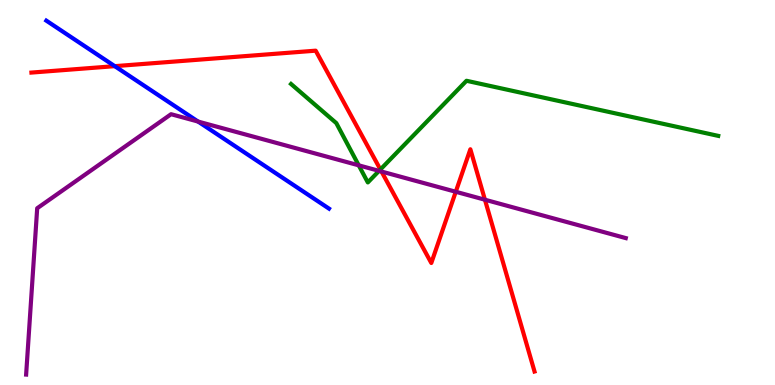[{'lines': ['blue', 'red'], 'intersections': [{'x': 1.48, 'y': 8.28}]}, {'lines': ['green', 'red'], 'intersections': [{'x': 4.91, 'y': 5.6}]}, {'lines': ['purple', 'red'], 'intersections': [{'x': 4.92, 'y': 5.54}, {'x': 5.88, 'y': 5.02}, {'x': 6.26, 'y': 4.81}]}, {'lines': ['blue', 'green'], 'intersections': []}, {'lines': ['blue', 'purple'], 'intersections': [{'x': 2.56, 'y': 6.84}]}, {'lines': ['green', 'purple'], 'intersections': [{'x': 4.63, 'y': 5.71}, {'x': 4.89, 'y': 5.56}]}]